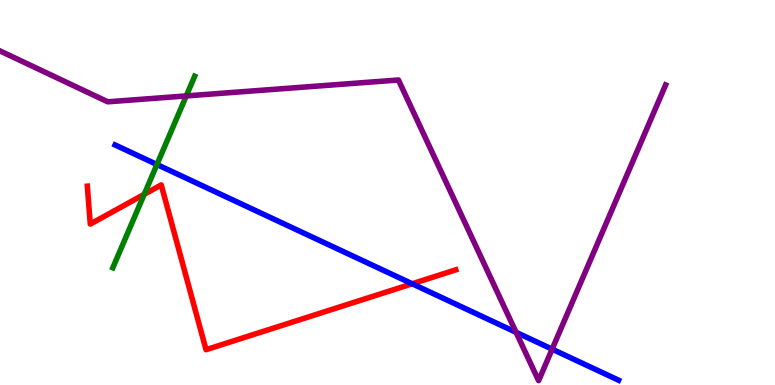[{'lines': ['blue', 'red'], 'intersections': [{'x': 5.32, 'y': 2.63}]}, {'lines': ['green', 'red'], 'intersections': [{'x': 1.86, 'y': 4.95}]}, {'lines': ['purple', 'red'], 'intersections': []}, {'lines': ['blue', 'green'], 'intersections': [{'x': 2.03, 'y': 5.73}]}, {'lines': ['blue', 'purple'], 'intersections': [{'x': 6.66, 'y': 1.37}, {'x': 7.12, 'y': 0.931}]}, {'lines': ['green', 'purple'], 'intersections': [{'x': 2.4, 'y': 7.51}]}]